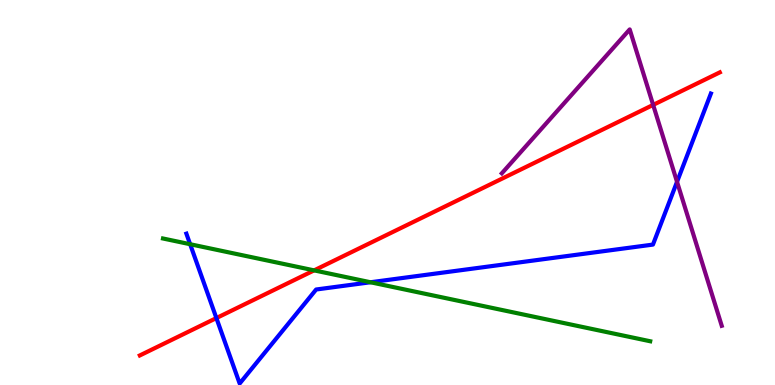[{'lines': ['blue', 'red'], 'intersections': [{'x': 2.79, 'y': 1.74}]}, {'lines': ['green', 'red'], 'intersections': [{'x': 4.05, 'y': 2.98}]}, {'lines': ['purple', 'red'], 'intersections': [{'x': 8.43, 'y': 7.28}]}, {'lines': ['blue', 'green'], 'intersections': [{'x': 2.45, 'y': 3.66}, {'x': 4.78, 'y': 2.67}]}, {'lines': ['blue', 'purple'], 'intersections': [{'x': 8.74, 'y': 5.28}]}, {'lines': ['green', 'purple'], 'intersections': []}]